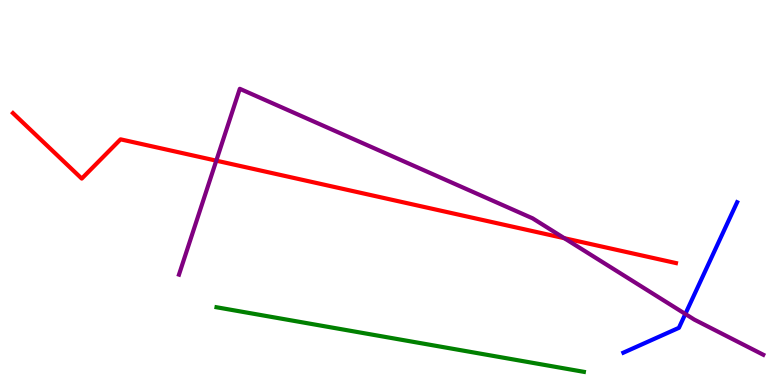[{'lines': ['blue', 'red'], 'intersections': []}, {'lines': ['green', 'red'], 'intersections': []}, {'lines': ['purple', 'red'], 'intersections': [{'x': 2.79, 'y': 5.83}, {'x': 7.28, 'y': 3.81}]}, {'lines': ['blue', 'green'], 'intersections': []}, {'lines': ['blue', 'purple'], 'intersections': [{'x': 8.84, 'y': 1.84}]}, {'lines': ['green', 'purple'], 'intersections': []}]